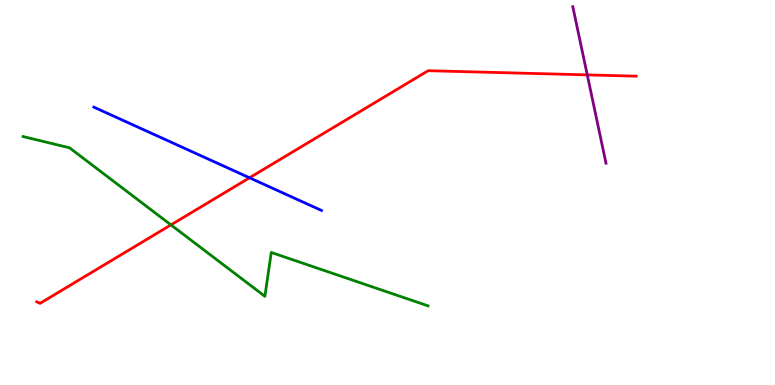[{'lines': ['blue', 'red'], 'intersections': [{'x': 3.22, 'y': 5.38}]}, {'lines': ['green', 'red'], 'intersections': [{'x': 2.21, 'y': 4.16}]}, {'lines': ['purple', 'red'], 'intersections': [{'x': 7.58, 'y': 8.05}]}, {'lines': ['blue', 'green'], 'intersections': []}, {'lines': ['blue', 'purple'], 'intersections': []}, {'lines': ['green', 'purple'], 'intersections': []}]